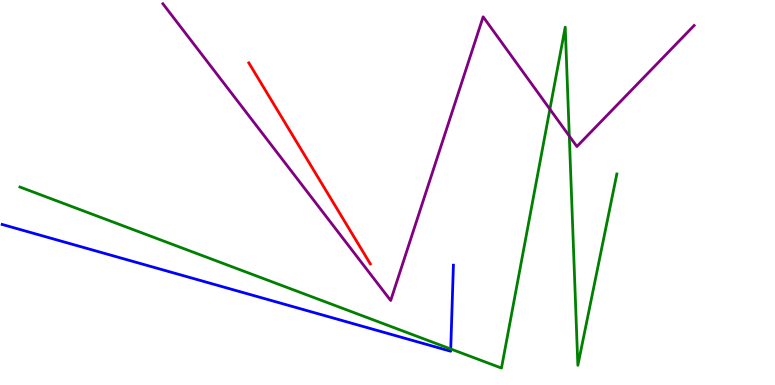[{'lines': ['blue', 'red'], 'intersections': []}, {'lines': ['green', 'red'], 'intersections': []}, {'lines': ['purple', 'red'], 'intersections': []}, {'lines': ['blue', 'green'], 'intersections': [{'x': 5.82, 'y': 0.935}]}, {'lines': ['blue', 'purple'], 'intersections': []}, {'lines': ['green', 'purple'], 'intersections': [{'x': 7.1, 'y': 7.16}, {'x': 7.35, 'y': 6.47}]}]